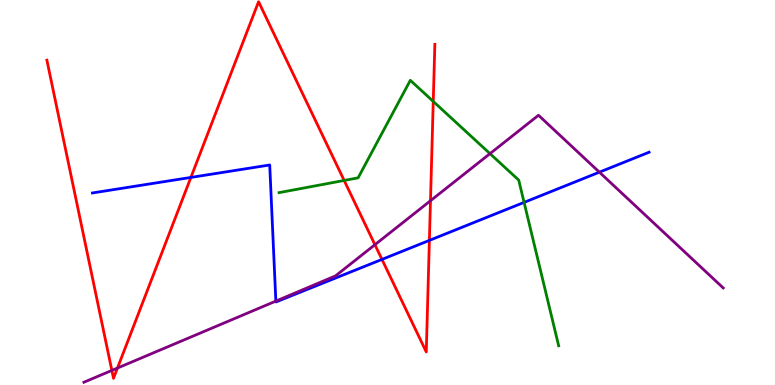[{'lines': ['blue', 'red'], 'intersections': [{'x': 2.46, 'y': 5.39}, {'x': 4.93, 'y': 3.26}, {'x': 5.54, 'y': 3.76}]}, {'lines': ['green', 'red'], 'intersections': [{'x': 4.44, 'y': 5.31}, {'x': 5.59, 'y': 7.37}]}, {'lines': ['purple', 'red'], 'intersections': [{'x': 1.44, 'y': 0.378}, {'x': 1.52, 'y': 0.44}, {'x': 4.84, 'y': 3.64}, {'x': 5.55, 'y': 4.79}]}, {'lines': ['blue', 'green'], 'intersections': [{'x': 6.76, 'y': 4.74}]}, {'lines': ['blue', 'purple'], 'intersections': [{'x': 3.56, 'y': 2.18}, {'x': 7.73, 'y': 5.53}]}, {'lines': ['green', 'purple'], 'intersections': [{'x': 6.32, 'y': 6.01}]}]